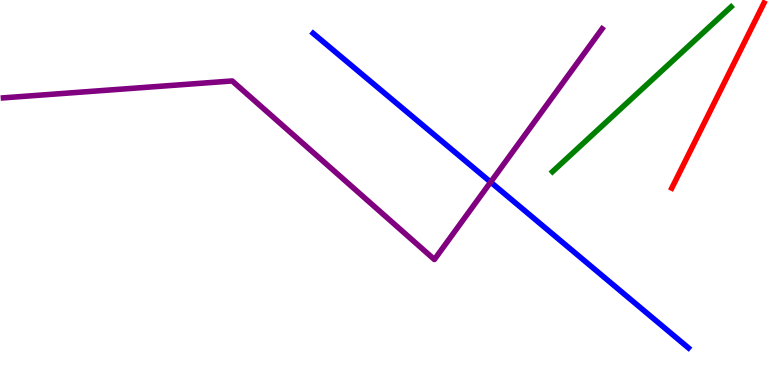[{'lines': ['blue', 'red'], 'intersections': []}, {'lines': ['green', 'red'], 'intersections': []}, {'lines': ['purple', 'red'], 'intersections': []}, {'lines': ['blue', 'green'], 'intersections': []}, {'lines': ['blue', 'purple'], 'intersections': [{'x': 6.33, 'y': 5.27}]}, {'lines': ['green', 'purple'], 'intersections': []}]